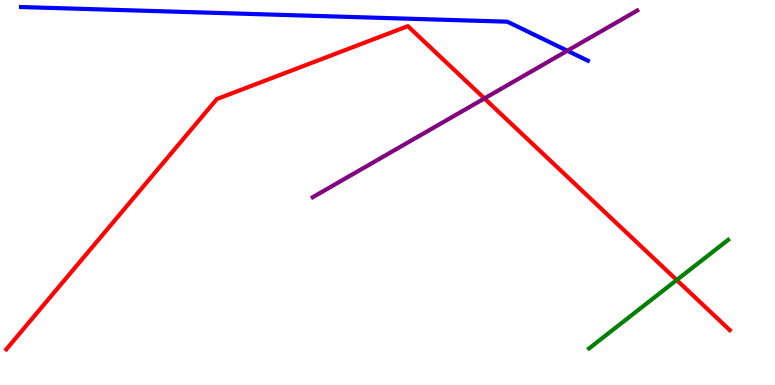[{'lines': ['blue', 'red'], 'intersections': []}, {'lines': ['green', 'red'], 'intersections': [{'x': 8.73, 'y': 2.73}]}, {'lines': ['purple', 'red'], 'intersections': [{'x': 6.25, 'y': 7.44}]}, {'lines': ['blue', 'green'], 'intersections': []}, {'lines': ['blue', 'purple'], 'intersections': [{'x': 7.32, 'y': 8.68}]}, {'lines': ['green', 'purple'], 'intersections': []}]